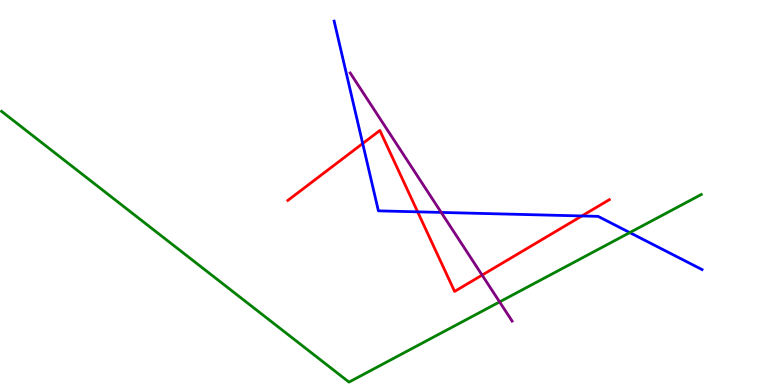[{'lines': ['blue', 'red'], 'intersections': [{'x': 4.68, 'y': 6.27}, {'x': 5.39, 'y': 4.5}, {'x': 7.51, 'y': 4.39}]}, {'lines': ['green', 'red'], 'intersections': []}, {'lines': ['purple', 'red'], 'intersections': [{'x': 6.22, 'y': 2.85}]}, {'lines': ['blue', 'green'], 'intersections': [{'x': 8.13, 'y': 3.96}]}, {'lines': ['blue', 'purple'], 'intersections': [{'x': 5.69, 'y': 4.48}]}, {'lines': ['green', 'purple'], 'intersections': [{'x': 6.45, 'y': 2.16}]}]